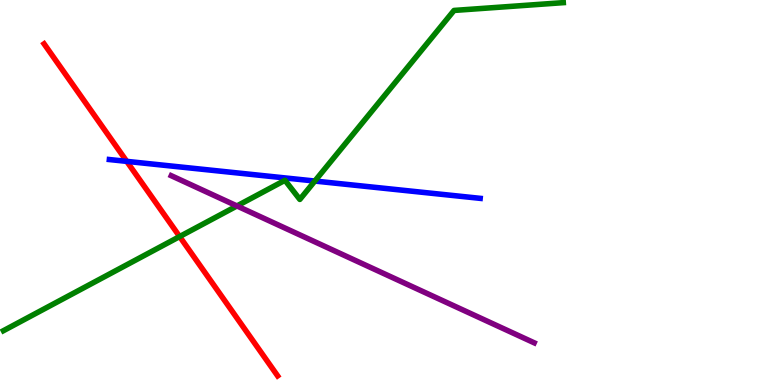[{'lines': ['blue', 'red'], 'intersections': [{'x': 1.64, 'y': 5.81}]}, {'lines': ['green', 'red'], 'intersections': [{'x': 2.32, 'y': 3.86}]}, {'lines': ['purple', 'red'], 'intersections': []}, {'lines': ['blue', 'green'], 'intersections': [{'x': 4.06, 'y': 5.3}]}, {'lines': ['blue', 'purple'], 'intersections': []}, {'lines': ['green', 'purple'], 'intersections': [{'x': 3.06, 'y': 4.65}]}]